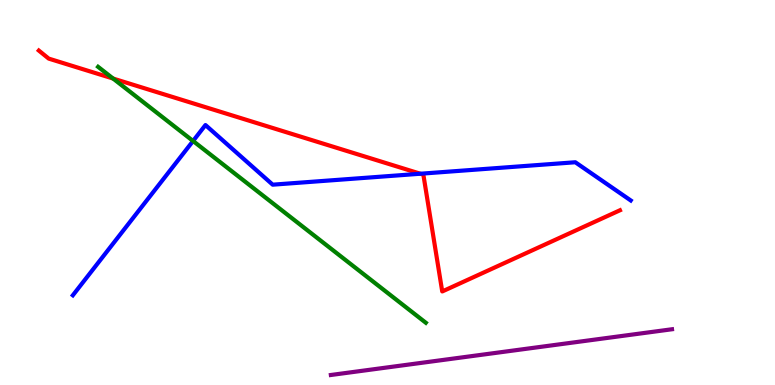[{'lines': ['blue', 'red'], 'intersections': [{'x': 5.42, 'y': 5.49}]}, {'lines': ['green', 'red'], 'intersections': [{'x': 1.46, 'y': 7.96}]}, {'lines': ['purple', 'red'], 'intersections': []}, {'lines': ['blue', 'green'], 'intersections': [{'x': 2.49, 'y': 6.34}]}, {'lines': ['blue', 'purple'], 'intersections': []}, {'lines': ['green', 'purple'], 'intersections': []}]